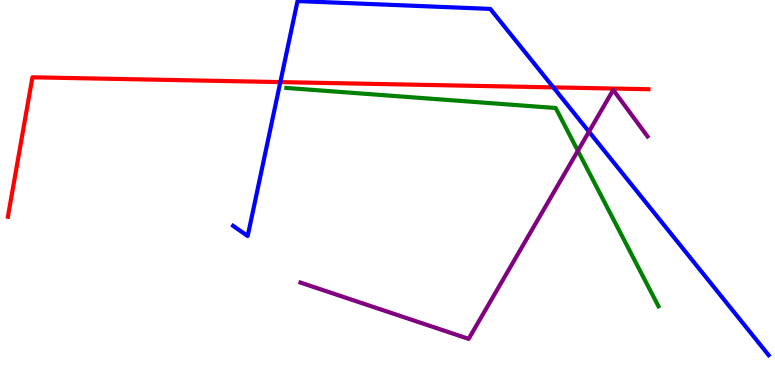[{'lines': ['blue', 'red'], 'intersections': [{'x': 3.62, 'y': 7.87}, {'x': 7.14, 'y': 7.73}]}, {'lines': ['green', 'red'], 'intersections': []}, {'lines': ['purple', 'red'], 'intersections': []}, {'lines': ['blue', 'green'], 'intersections': []}, {'lines': ['blue', 'purple'], 'intersections': [{'x': 7.6, 'y': 6.58}]}, {'lines': ['green', 'purple'], 'intersections': [{'x': 7.46, 'y': 6.08}]}]